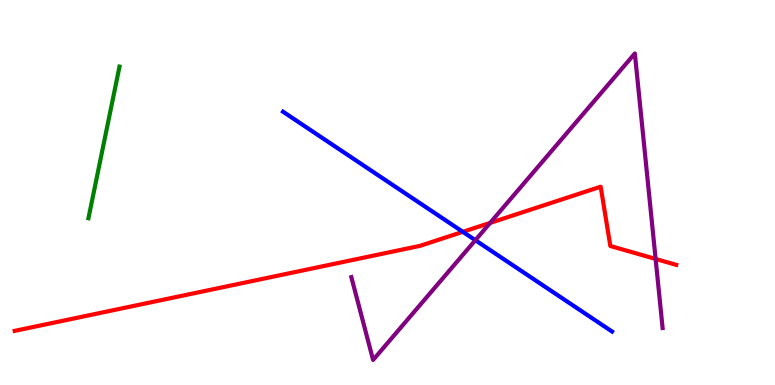[{'lines': ['blue', 'red'], 'intersections': [{'x': 5.97, 'y': 3.98}]}, {'lines': ['green', 'red'], 'intersections': []}, {'lines': ['purple', 'red'], 'intersections': [{'x': 6.32, 'y': 4.21}, {'x': 8.46, 'y': 3.27}]}, {'lines': ['blue', 'green'], 'intersections': []}, {'lines': ['blue', 'purple'], 'intersections': [{'x': 6.13, 'y': 3.76}]}, {'lines': ['green', 'purple'], 'intersections': []}]